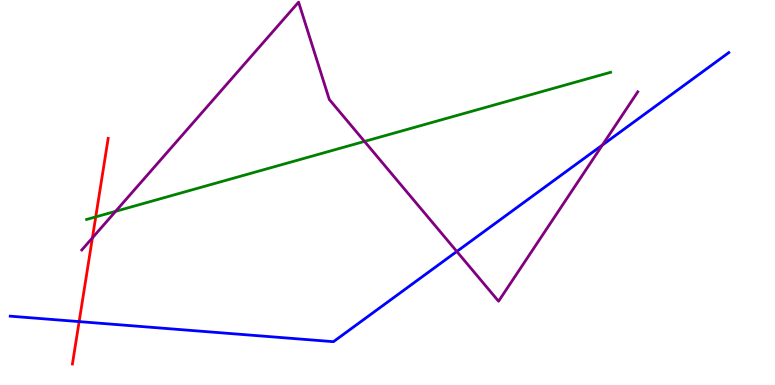[{'lines': ['blue', 'red'], 'intersections': [{'x': 1.02, 'y': 1.65}]}, {'lines': ['green', 'red'], 'intersections': [{'x': 1.24, 'y': 4.37}]}, {'lines': ['purple', 'red'], 'intersections': [{'x': 1.19, 'y': 3.82}]}, {'lines': ['blue', 'green'], 'intersections': []}, {'lines': ['blue', 'purple'], 'intersections': [{'x': 5.89, 'y': 3.47}, {'x': 7.77, 'y': 6.23}]}, {'lines': ['green', 'purple'], 'intersections': [{'x': 1.49, 'y': 4.51}, {'x': 4.7, 'y': 6.33}]}]